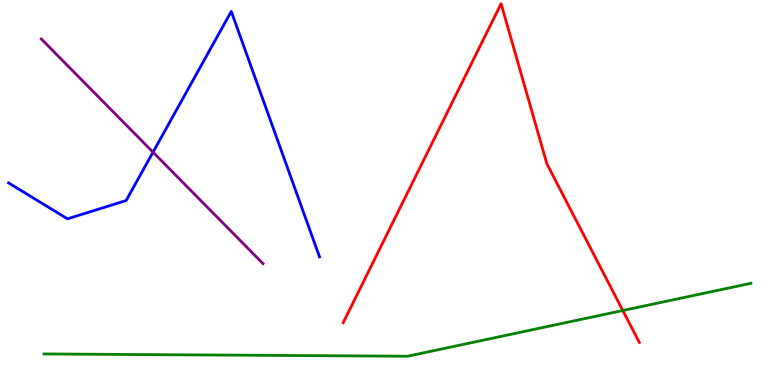[{'lines': ['blue', 'red'], 'intersections': []}, {'lines': ['green', 'red'], 'intersections': [{'x': 8.04, 'y': 1.93}]}, {'lines': ['purple', 'red'], 'intersections': []}, {'lines': ['blue', 'green'], 'intersections': []}, {'lines': ['blue', 'purple'], 'intersections': [{'x': 1.97, 'y': 6.05}]}, {'lines': ['green', 'purple'], 'intersections': []}]